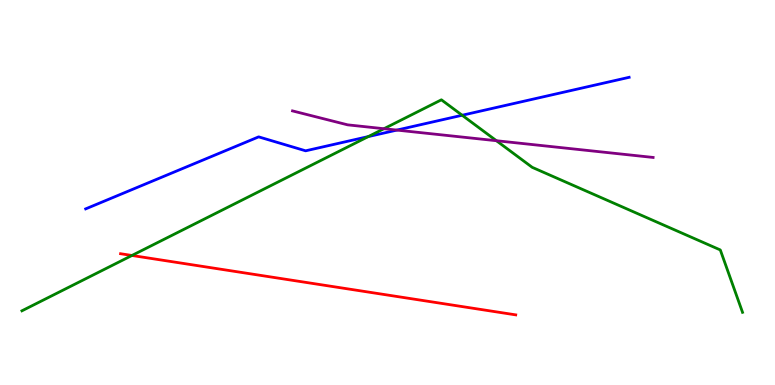[{'lines': ['blue', 'red'], 'intersections': []}, {'lines': ['green', 'red'], 'intersections': [{'x': 1.7, 'y': 3.36}]}, {'lines': ['purple', 'red'], 'intersections': []}, {'lines': ['blue', 'green'], 'intersections': [{'x': 4.75, 'y': 6.45}, {'x': 5.96, 'y': 7.01}]}, {'lines': ['blue', 'purple'], 'intersections': [{'x': 5.12, 'y': 6.62}]}, {'lines': ['green', 'purple'], 'intersections': [{'x': 4.95, 'y': 6.66}, {'x': 6.41, 'y': 6.34}]}]